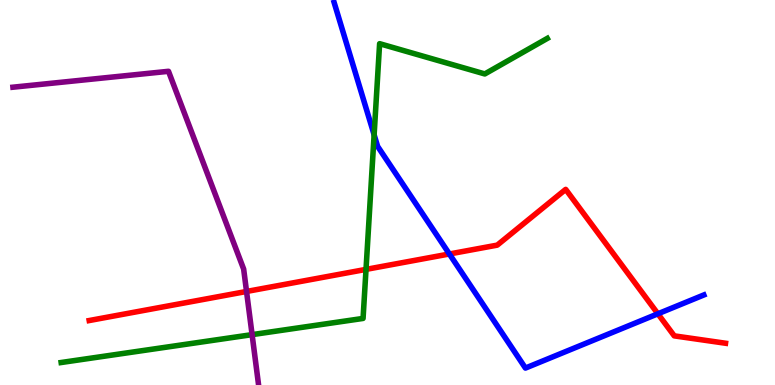[{'lines': ['blue', 'red'], 'intersections': [{'x': 5.8, 'y': 3.4}, {'x': 8.49, 'y': 1.85}]}, {'lines': ['green', 'red'], 'intersections': [{'x': 4.72, 'y': 3.0}]}, {'lines': ['purple', 'red'], 'intersections': [{'x': 3.18, 'y': 2.43}]}, {'lines': ['blue', 'green'], 'intersections': [{'x': 4.83, 'y': 6.5}]}, {'lines': ['blue', 'purple'], 'intersections': []}, {'lines': ['green', 'purple'], 'intersections': [{'x': 3.25, 'y': 1.31}]}]